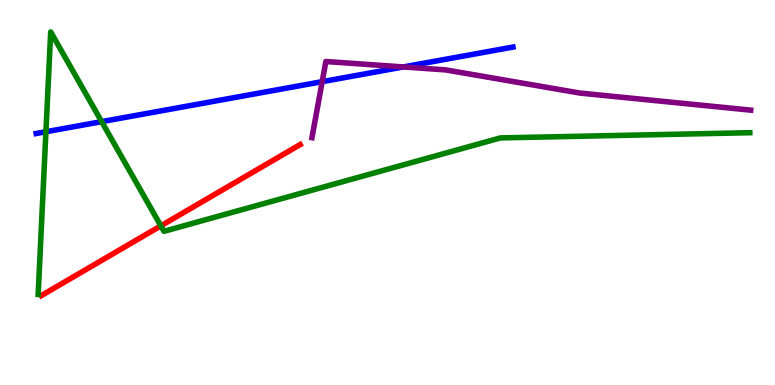[{'lines': ['blue', 'red'], 'intersections': []}, {'lines': ['green', 'red'], 'intersections': [{'x': 2.08, 'y': 4.13}]}, {'lines': ['purple', 'red'], 'intersections': []}, {'lines': ['blue', 'green'], 'intersections': [{'x': 0.593, 'y': 6.58}, {'x': 1.31, 'y': 6.84}]}, {'lines': ['blue', 'purple'], 'intersections': [{'x': 4.16, 'y': 7.88}, {'x': 5.2, 'y': 8.26}]}, {'lines': ['green', 'purple'], 'intersections': []}]